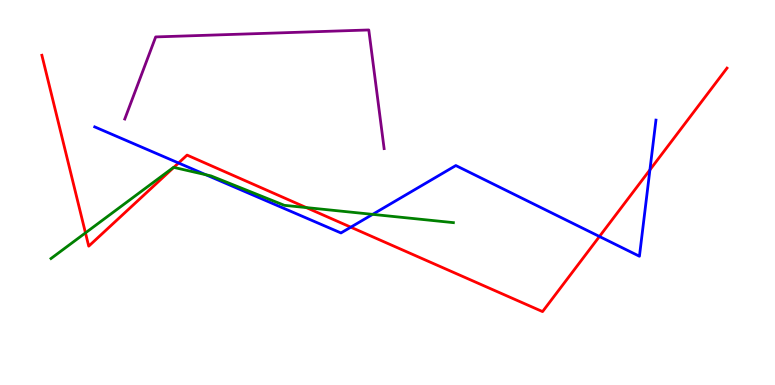[{'lines': ['blue', 'red'], 'intersections': [{'x': 2.3, 'y': 5.77}, {'x': 4.53, 'y': 4.1}, {'x': 7.73, 'y': 3.86}, {'x': 8.39, 'y': 5.59}]}, {'lines': ['green', 'red'], 'intersections': [{'x': 1.1, 'y': 3.95}, {'x': 2.24, 'y': 5.65}, {'x': 3.95, 'y': 4.61}]}, {'lines': ['purple', 'red'], 'intersections': []}, {'lines': ['blue', 'green'], 'intersections': [{'x': 2.65, 'y': 5.46}, {'x': 4.81, 'y': 4.43}]}, {'lines': ['blue', 'purple'], 'intersections': []}, {'lines': ['green', 'purple'], 'intersections': []}]